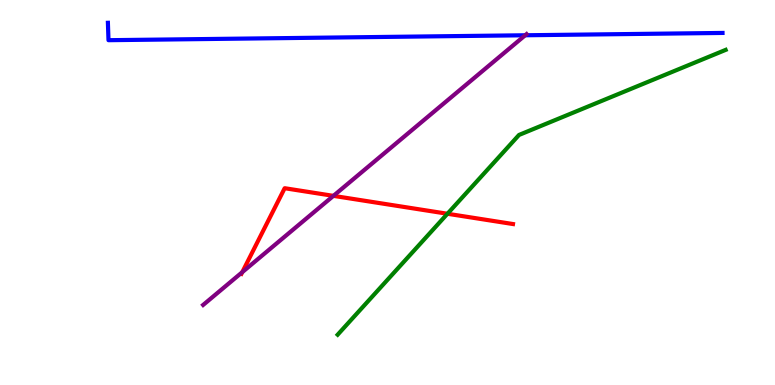[{'lines': ['blue', 'red'], 'intersections': []}, {'lines': ['green', 'red'], 'intersections': [{'x': 5.77, 'y': 4.45}]}, {'lines': ['purple', 'red'], 'intersections': [{'x': 3.13, 'y': 2.93}, {'x': 4.3, 'y': 4.91}]}, {'lines': ['blue', 'green'], 'intersections': []}, {'lines': ['blue', 'purple'], 'intersections': [{'x': 6.78, 'y': 9.08}]}, {'lines': ['green', 'purple'], 'intersections': []}]